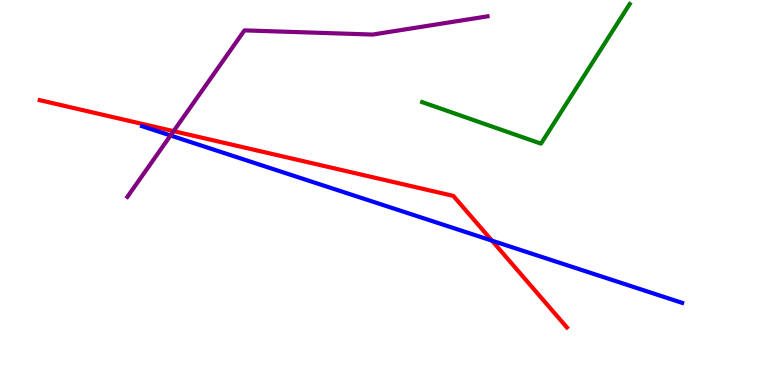[{'lines': ['blue', 'red'], 'intersections': [{'x': 6.35, 'y': 3.75}]}, {'lines': ['green', 'red'], 'intersections': []}, {'lines': ['purple', 'red'], 'intersections': [{'x': 2.24, 'y': 6.59}]}, {'lines': ['blue', 'green'], 'intersections': []}, {'lines': ['blue', 'purple'], 'intersections': [{'x': 2.2, 'y': 6.48}]}, {'lines': ['green', 'purple'], 'intersections': []}]